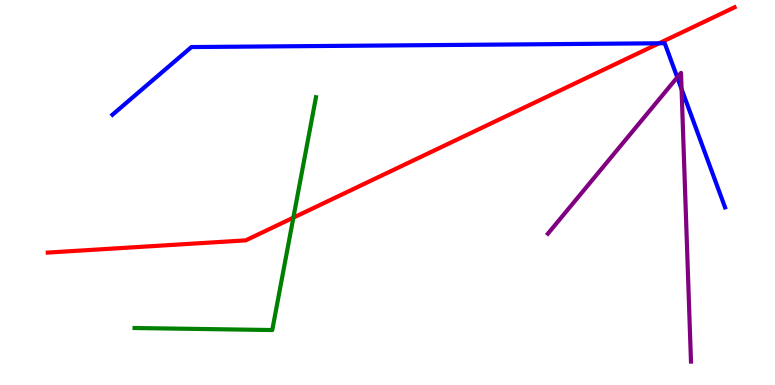[{'lines': ['blue', 'red'], 'intersections': [{'x': 8.5, 'y': 8.88}]}, {'lines': ['green', 'red'], 'intersections': [{'x': 3.79, 'y': 4.35}]}, {'lines': ['purple', 'red'], 'intersections': []}, {'lines': ['blue', 'green'], 'intersections': []}, {'lines': ['blue', 'purple'], 'intersections': [{'x': 8.74, 'y': 7.99}, {'x': 8.79, 'y': 7.69}]}, {'lines': ['green', 'purple'], 'intersections': []}]